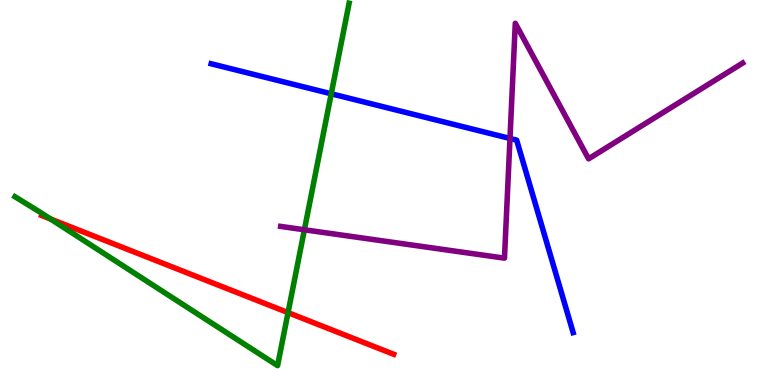[{'lines': ['blue', 'red'], 'intersections': []}, {'lines': ['green', 'red'], 'intersections': [{'x': 0.652, 'y': 4.31}, {'x': 3.72, 'y': 1.88}]}, {'lines': ['purple', 'red'], 'intersections': []}, {'lines': ['blue', 'green'], 'intersections': [{'x': 4.27, 'y': 7.56}]}, {'lines': ['blue', 'purple'], 'intersections': [{'x': 6.58, 'y': 6.4}]}, {'lines': ['green', 'purple'], 'intersections': [{'x': 3.93, 'y': 4.03}]}]